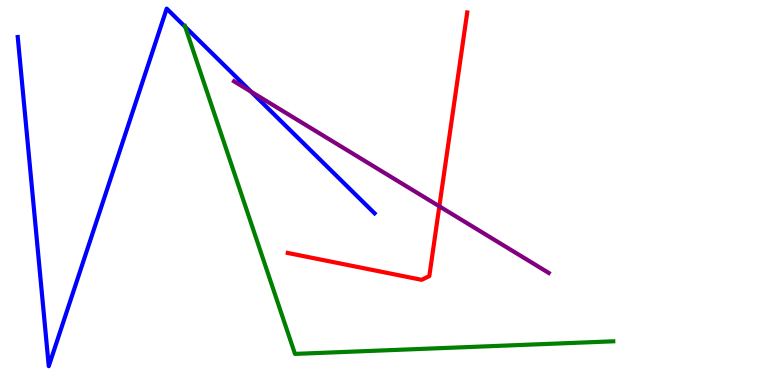[{'lines': ['blue', 'red'], 'intersections': []}, {'lines': ['green', 'red'], 'intersections': []}, {'lines': ['purple', 'red'], 'intersections': [{'x': 5.67, 'y': 4.64}]}, {'lines': ['blue', 'green'], 'intersections': [{'x': 2.39, 'y': 9.3}]}, {'lines': ['blue', 'purple'], 'intersections': [{'x': 3.24, 'y': 7.62}]}, {'lines': ['green', 'purple'], 'intersections': []}]